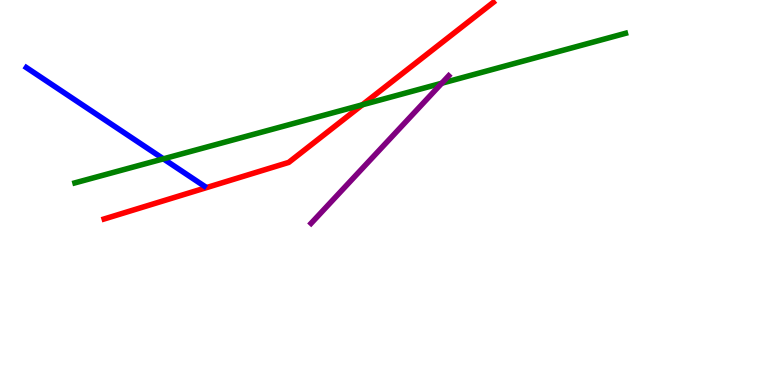[{'lines': ['blue', 'red'], 'intersections': []}, {'lines': ['green', 'red'], 'intersections': [{'x': 4.68, 'y': 7.28}]}, {'lines': ['purple', 'red'], 'intersections': []}, {'lines': ['blue', 'green'], 'intersections': [{'x': 2.11, 'y': 5.87}]}, {'lines': ['blue', 'purple'], 'intersections': []}, {'lines': ['green', 'purple'], 'intersections': [{'x': 5.7, 'y': 7.84}]}]